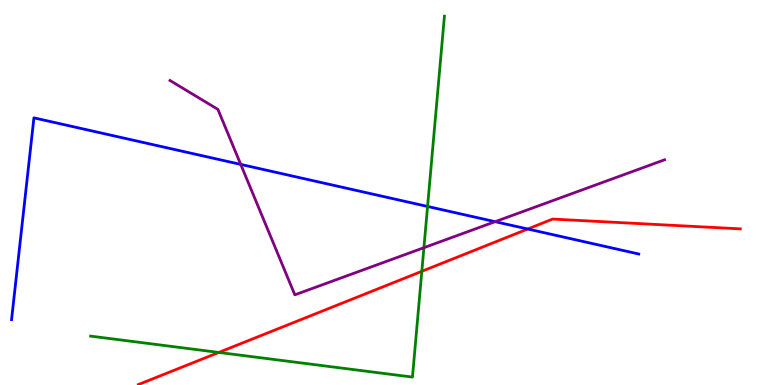[{'lines': ['blue', 'red'], 'intersections': [{'x': 6.81, 'y': 4.05}]}, {'lines': ['green', 'red'], 'intersections': [{'x': 2.82, 'y': 0.846}, {'x': 5.44, 'y': 2.95}]}, {'lines': ['purple', 'red'], 'intersections': []}, {'lines': ['blue', 'green'], 'intersections': [{'x': 5.52, 'y': 4.64}]}, {'lines': ['blue', 'purple'], 'intersections': [{'x': 3.11, 'y': 5.73}, {'x': 6.39, 'y': 4.24}]}, {'lines': ['green', 'purple'], 'intersections': [{'x': 5.47, 'y': 3.57}]}]